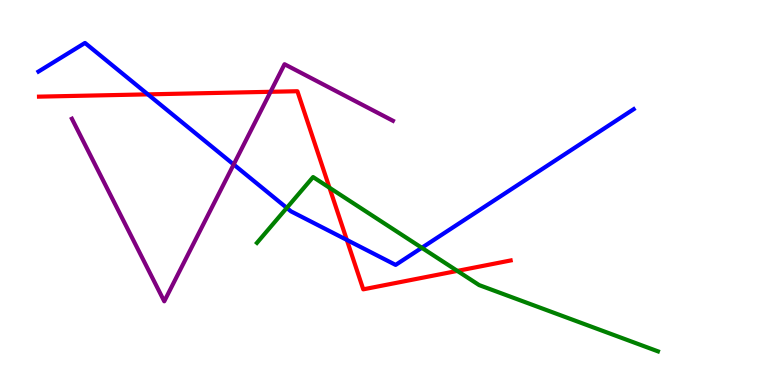[{'lines': ['blue', 'red'], 'intersections': [{'x': 1.91, 'y': 7.55}, {'x': 4.48, 'y': 3.77}]}, {'lines': ['green', 'red'], 'intersections': [{'x': 4.25, 'y': 5.12}, {'x': 5.9, 'y': 2.96}]}, {'lines': ['purple', 'red'], 'intersections': [{'x': 3.49, 'y': 7.62}]}, {'lines': ['blue', 'green'], 'intersections': [{'x': 3.7, 'y': 4.6}, {'x': 5.44, 'y': 3.56}]}, {'lines': ['blue', 'purple'], 'intersections': [{'x': 3.02, 'y': 5.73}]}, {'lines': ['green', 'purple'], 'intersections': []}]